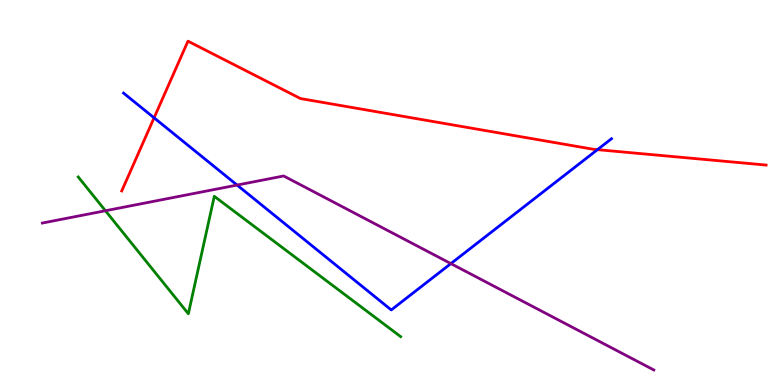[{'lines': ['blue', 'red'], 'intersections': [{'x': 1.99, 'y': 6.94}, {'x': 7.71, 'y': 6.11}]}, {'lines': ['green', 'red'], 'intersections': []}, {'lines': ['purple', 'red'], 'intersections': []}, {'lines': ['blue', 'green'], 'intersections': []}, {'lines': ['blue', 'purple'], 'intersections': [{'x': 3.06, 'y': 5.19}, {'x': 5.82, 'y': 3.15}]}, {'lines': ['green', 'purple'], 'intersections': [{'x': 1.36, 'y': 4.53}]}]